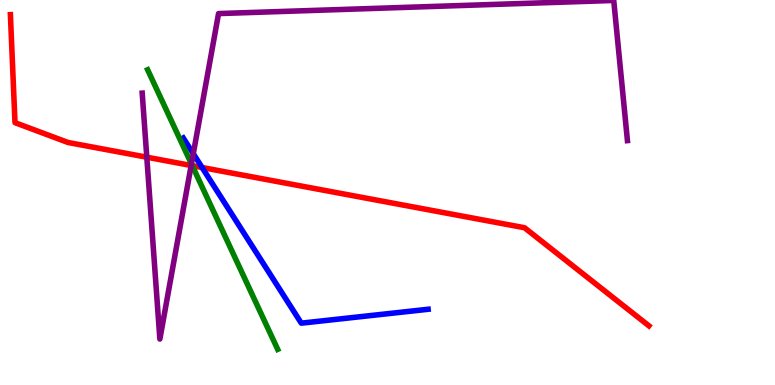[{'lines': ['blue', 'red'], 'intersections': [{'x': 2.61, 'y': 5.65}]}, {'lines': ['green', 'red'], 'intersections': [{'x': 2.48, 'y': 5.7}]}, {'lines': ['purple', 'red'], 'intersections': [{'x': 1.89, 'y': 5.92}, {'x': 2.47, 'y': 5.7}]}, {'lines': ['blue', 'green'], 'intersections': []}, {'lines': ['blue', 'purple'], 'intersections': [{'x': 2.49, 'y': 6.01}]}, {'lines': ['green', 'purple'], 'intersections': [{'x': 2.47, 'y': 5.74}]}]